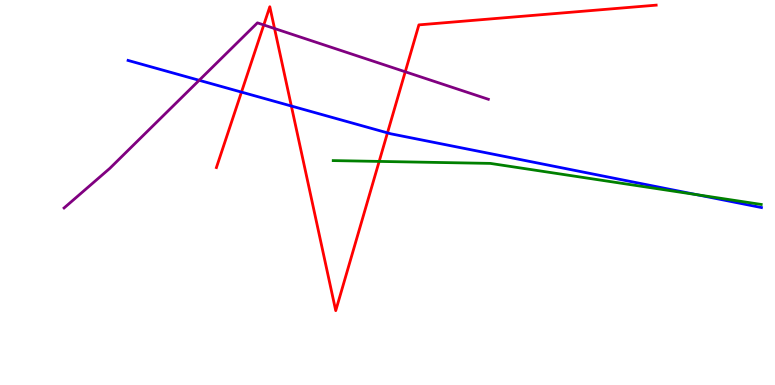[{'lines': ['blue', 'red'], 'intersections': [{'x': 3.12, 'y': 7.61}, {'x': 3.76, 'y': 7.25}, {'x': 5.0, 'y': 6.55}]}, {'lines': ['green', 'red'], 'intersections': [{'x': 4.89, 'y': 5.81}]}, {'lines': ['purple', 'red'], 'intersections': [{'x': 3.4, 'y': 9.35}, {'x': 3.54, 'y': 9.26}, {'x': 5.23, 'y': 8.14}]}, {'lines': ['blue', 'green'], 'intersections': [{'x': 8.99, 'y': 4.94}]}, {'lines': ['blue', 'purple'], 'intersections': [{'x': 2.57, 'y': 7.91}]}, {'lines': ['green', 'purple'], 'intersections': []}]